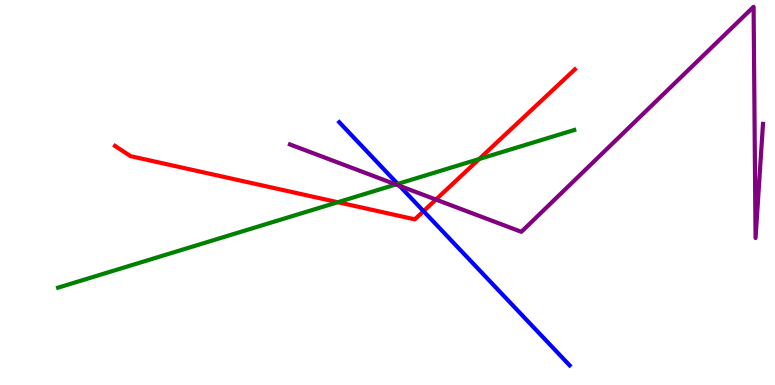[{'lines': ['blue', 'red'], 'intersections': [{'x': 5.46, 'y': 4.52}]}, {'lines': ['green', 'red'], 'intersections': [{'x': 4.36, 'y': 4.75}, {'x': 6.18, 'y': 5.87}]}, {'lines': ['purple', 'red'], 'intersections': [{'x': 5.62, 'y': 4.82}]}, {'lines': ['blue', 'green'], 'intersections': [{'x': 5.13, 'y': 5.22}]}, {'lines': ['blue', 'purple'], 'intersections': [{'x': 5.15, 'y': 5.17}]}, {'lines': ['green', 'purple'], 'intersections': [{'x': 5.11, 'y': 5.21}]}]